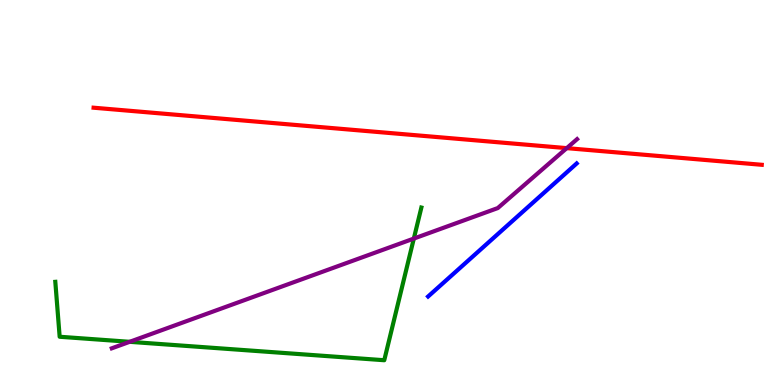[{'lines': ['blue', 'red'], 'intersections': []}, {'lines': ['green', 'red'], 'intersections': []}, {'lines': ['purple', 'red'], 'intersections': [{'x': 7.31, 'y': 6.15}]}, {'lines': ['blue', 'green'], 'intersections': []}, {'lines': ['blue', 'purple'], 'intersections': []}, {'lines': ['green', 'purple'], 'intersections': [{'x': 1.67, 'y': 1.12}, {'x': 5.34, 'y': 3.8}]}]